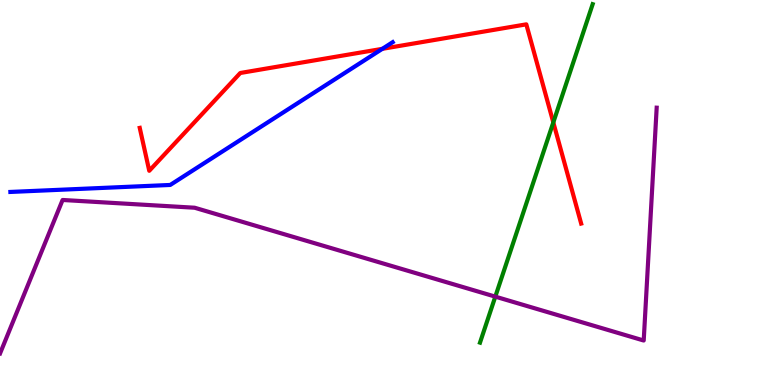[{'lines': ['blue', 'red'], 'intersections': [{'x': 4.93, 'y': 8.73}]}, {'lines': ['green', 'red'], 'intersections': [{'x': 7.14, 'y': 6.82}]}, {'lines': ['purple', 'red'], 'intersections': []}, {'lines': ['blue', 'green'], 'intersections': []}, {'lines': ['blue', 'purple'], 'intersections': []}, {'lines': ['green', 'purple'], 'intersections': [{'x': 6.39, 'y': 2.3}]}]